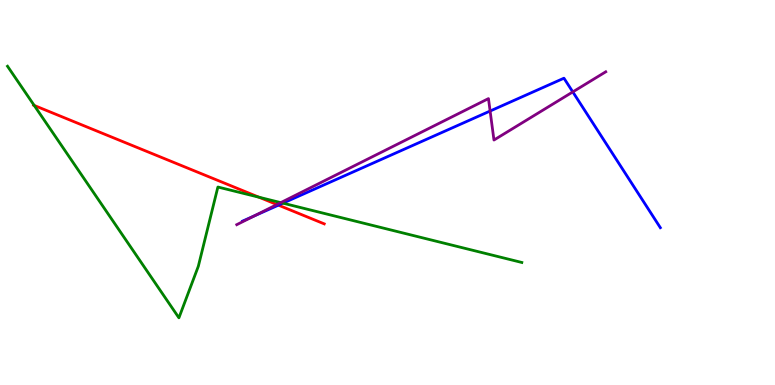[{'lines': ['blue', 'red'], 'intersections': [{'x': 3.59, 'y': 4.67}]}, {'lines': ['green', 'red'], 'intersections': [{'x': 0.442, 'y': 7.26}, {'x': 3.34, 'y': 4.88}]}, {'lines': ['purple', 'red'], 'intersections': [{'x': 3.57, 'y': 4.69}]}, {'lines': ['blue', 'green'], 'intersections': [{'x': 3.65, 'y': 4.72}]}, {'lines': ['blue', 'purple'], 'intersections': [{'x': 3.28, 'y': 4.39}, {'x': 6.32, 'y': 7.12}, {'x': 7.39, 'y': 7.61}]}, {'lines': ['green', 'purple'], 'intersections': [{'x': 3.62, 'y': 4.74}]}]